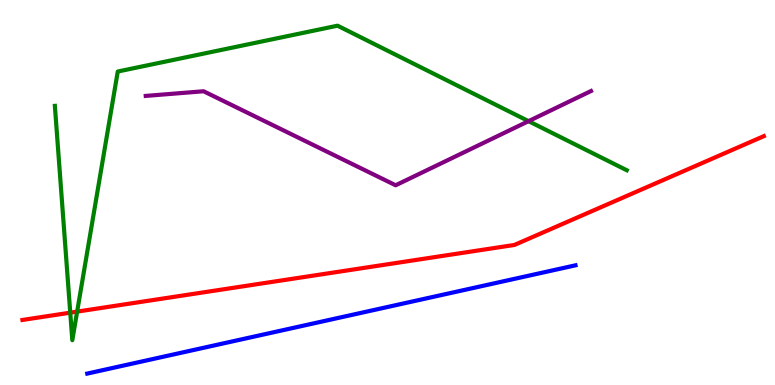[{'lines': ['blue', 'red'], 'intersections': []}, {'lines': ['green', 'red'], 'intersections': [{'x': 0.907, 'y': 1.88}, {'x': 0.995, 'y': 1.91}]}, {'lines': ['purple', 'red'], 'intersections': []}, {'lines': ['blue', 'green'], 'intersections': []}, {'lines': ['blue', 'purple'], 'intersections': []}, {'lines': ['green', 'purple'], 'intersections': [{'x': 6.82, 'y': 6.85}]}]